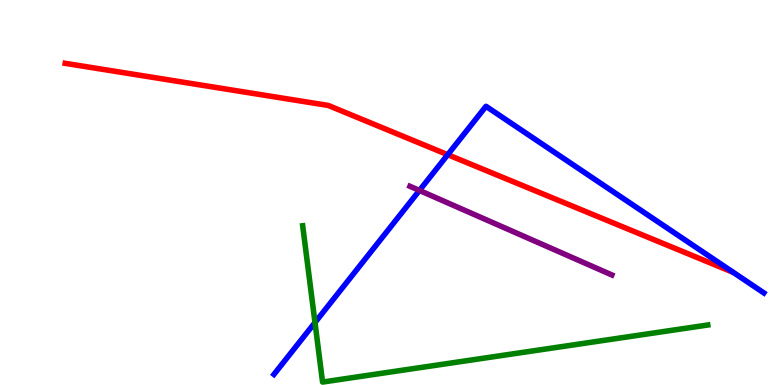[{'lines': ['blue', 'red'], 'intersections': [{'x': 5.78, 'y': 5.98}]}, {'lines': ['green', 'red'], 'intersections': []}, {'lines': ['purple', 'red'], 'intersections': []}, {'lines': ['blue', 'green'], 'intersections': [{'x': 4.06, 'y': 1.62}]}, {'lines': ['blue', 'purple'], 'intersections': [{'x': 5.41, 'y': 5.05}]}, {'lines': ['green', 'purple'], 'intersections': []}]